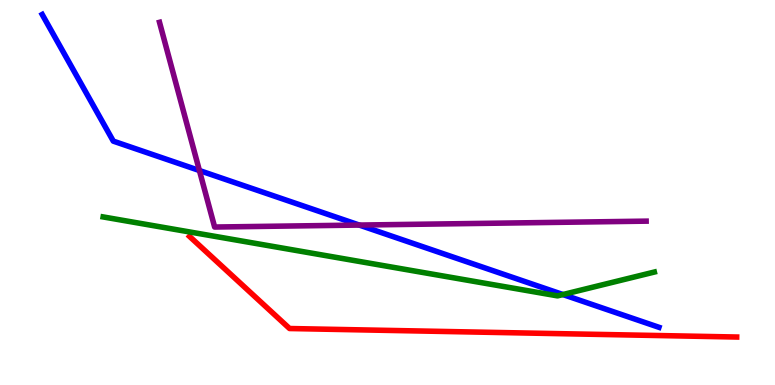[{'lines': ['blue', 'red'], 'intersections': []}, {'lines': ['green', 'red'], 'intersections': []}, {'lines': ['purple', 'red'], 'intersections': []}, {'lines': ['blue', 'green'], 'intersections': [{'x': 7.26, 'y': 2.35}]}, {'lines': ['blue', 'purple'], 'intersections': [{'x': 2.57, 'y': 5.57}, {'x': 4.64, 'y': 4.15}]}, {'lines': ['green', 'purple'], 'intersections': []}]